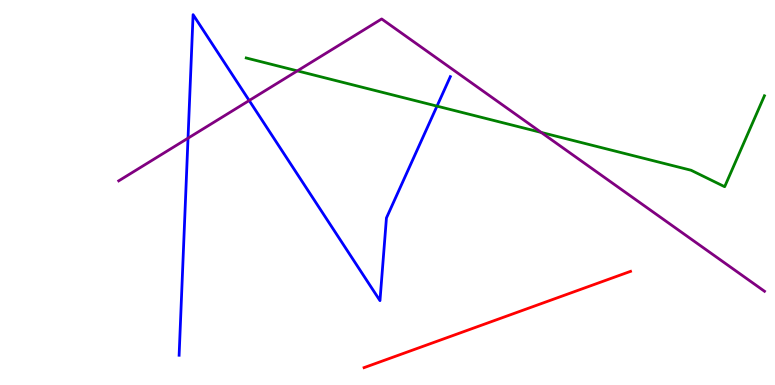[{'lines': ['blue', 'red'], 'intersections': []}, {'lines': ['green', 'red'], 'intersections': []}, {'lines': ['purple', 'red'], 'intersections': []}, {'lines': ['blue', 'green'], 'intersections': [{'x': 5.64, 'y': 7.24}]}, {'lines': ['blue', 'purple'], 'intersections': [{'x': 2.43, 'y': 6.41}, {'x': 3.22, 'y': 7.39}]}, {'lines': ['green', 'purple'], 'intersections': [{'x': 3.84, 'y': 8.16}, {'x': 6.98, 'y': 6.56}]}]